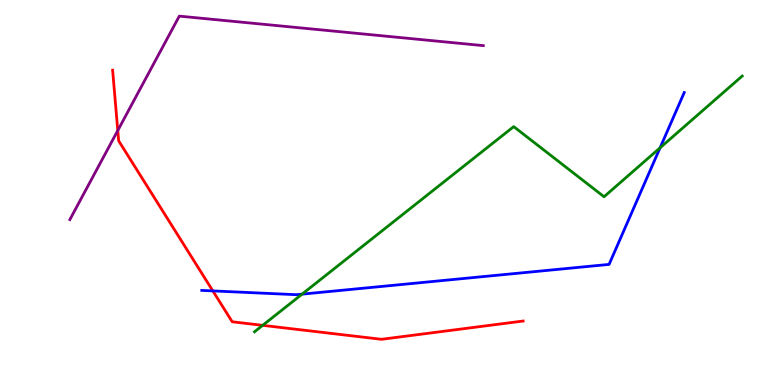[{'lines': ['blue', 'red'], 'intersections': [{'x': 2.75, 'y': 2.44}]}, {'lines': ['green', 'red'], 'intersections': [{'x': 3.39, 'y': 1.55}]}, {'lines': ['purple', 'red'], 'intersections': [{'x': 1.52, 'y': 6.61}]}, {'lines': ['blue', 'green'], 'intersections': [{'x': 3.9, 'y': 2.36}, {'x': 8.52, 'y': 6.16}]}, {'lines': ['blue', 'purple'], 'intersections': []}, {'lines': ['green', 'purple'], 'intersections': []}]